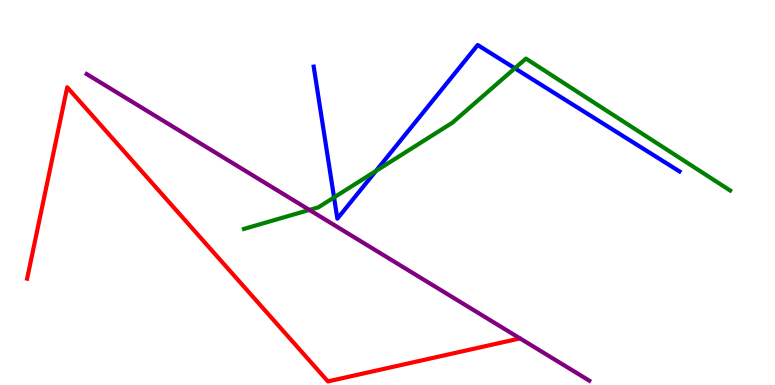[{'lines': ['blue', 'red'], 'intersections': []}, {'lines': ['green', 'red'], 'intersections': []}, {'lines': ['purple', 'red'], 'intersections': []}, {'lines': ['blue', 'green'], 'intersections': [{'x': 4.31, 'y': 4.87}, {'x': 4.85, 'y': 5.56}, {'x': 6.64, 'y': 8.23}]}, {'lines': ['blue', 'purple'], 'intersections': []}, {'lines': ['green', 'purple'], 'intersections': [{'x': 3.99, 'y': 4.55}]}]